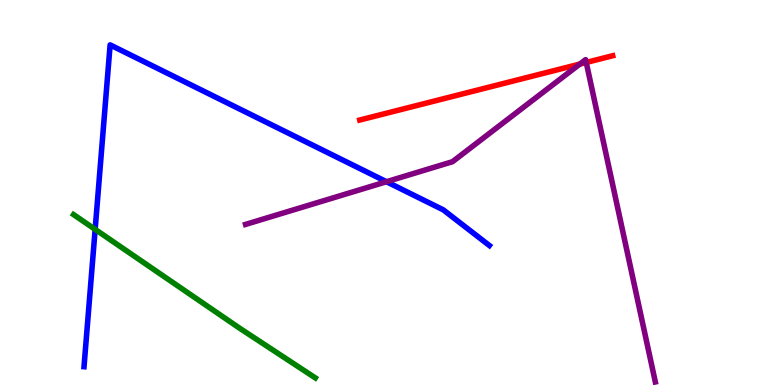[{'lines': ['blue', 'red'], 'intersections': []}, {'lines': ['green', 'red'], 'intersections': []}, {'lines': ['purple', 'red'], 'intersections': [{'x': 7.48, 'y': 8.34}, {'x': 7.56, 'y': 8.38}]}, {'lines': ['blue', 'green'], 'intersections': [{'x': 1.23, 'y': 4.04}]}, {'lines': ['blue', 'purple'], 'intersections': [{'x': 4.99, 'y': 5.28}]}, {'lines': ['green', 'purple'], 'intersections': []}]